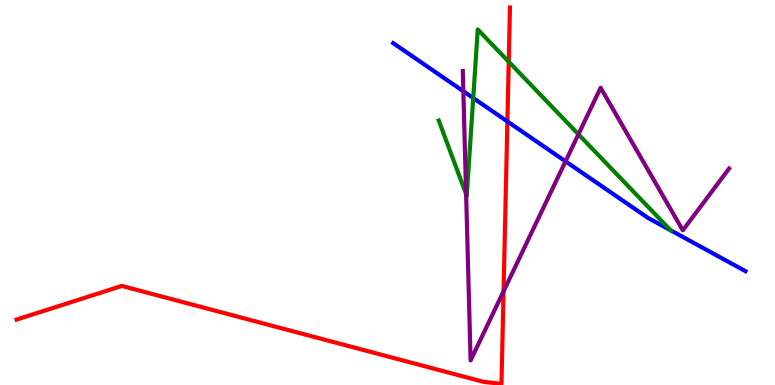[{'lines': ['blue', 'red'], 'intersections': [{'x': 6.55, 'y': 6.85}]}, {'lines': ['green', 'red'], 'intersections': [{'x': 6.56, 'y': 8.4}]}, {'lines': ['purple', 'red'], 'intersections': [{'x': 6.5, 'y': 2.43}]}, {'lines': ['blue', 'green'], 'intersections': [{'x': 6.11, 'y': 7.45}, {'x': 8.65, 'y': 4.02}]}, {'lines': ['blue', 'purple'], 'intersections': [{'x': 5.98, 'y': 7.63}, {'x': 7.3, 'y': 5.81}]}, {'lines': ['green', 'purple'], 'intersections': [{'x': 6.01, 'y': 4.95}, {'x': 7.46, 'y': 6.51}]}]